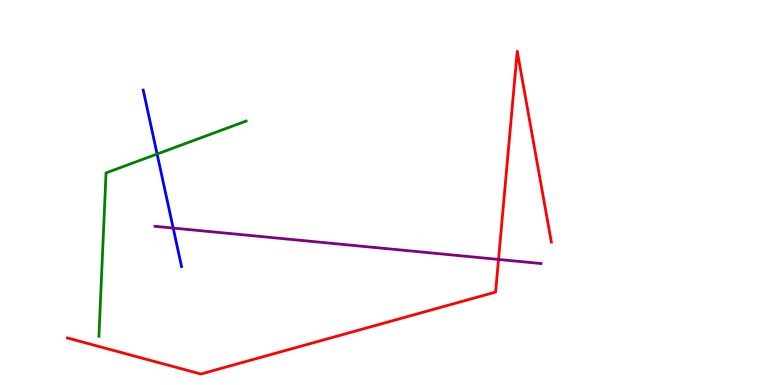[{'lines': ['blue', 'red'], 'intersections': []}, {'lines': ['green', 'red'], 'intersections': []}, {'lines': ['purple', 'red'], 'intersections': [{'x': 6.43, 'y': 3.26}]}, {'lines': ['blue', 'green'], 'intersections': [{'x': 2.03, 'y': 6.0}]}, {'lines': ['blue', 'purple'], 'intersections': [{'x': 2.23, 'y': 4.08}]}, {'lines': ['green', 'purple'], 'intersections': []}]